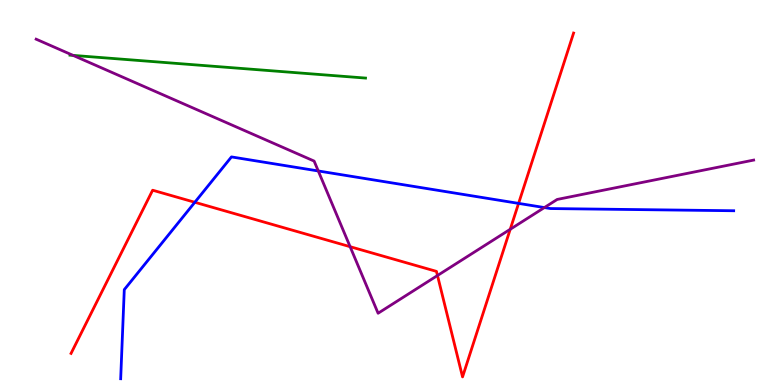[{'lines': ['blue', 'red'], 'intersections': [{'x': 2.51, 'y': 4.75}, {'x': 6.69, 'y': 4.72}]}, {'lines': ['green', 'red'], 'intersections': []}, {'lines': ['purple', 'red'], 'intersections': [{'x': 4.52, 'y': 3.59}, {'x': 5.64, 'y': 2.84}, {'x': 6.58, 'y': 4.04}]}, {'lines': ['blue', 'green'], 'intersections': []}, {'lines': ['blue', 'purple'], 'intersections': [{'x': 4.11, 'y': 5.56}, {'x': 7.02, 'y': 4.61}]}, {'lines': ['green', 'purple'], 'intersections': [{'x': 0.943, 'y': 8.56}]}]